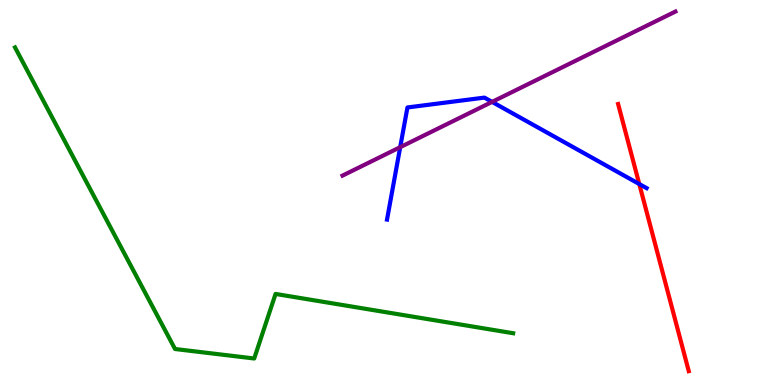[{'lines': ['blue', 'red'], 'intersections': [{'x': 8.25, 'y': 5.22}]}, {'lines': ['green', 'red'], 'intersections': []}, {'lines': ['purple', 'red'], 'intersections': []}, {'lines': ['blue', 'green'], 'intersections': []}, {'lines': ['blue', 'purple'], 'intersections': [{'x': 5.16, 'y': 6.18}, {'x': 6.35, 'y': 7.35}]}, {'lines': ['green', 'purple'], 'intersections': []}]